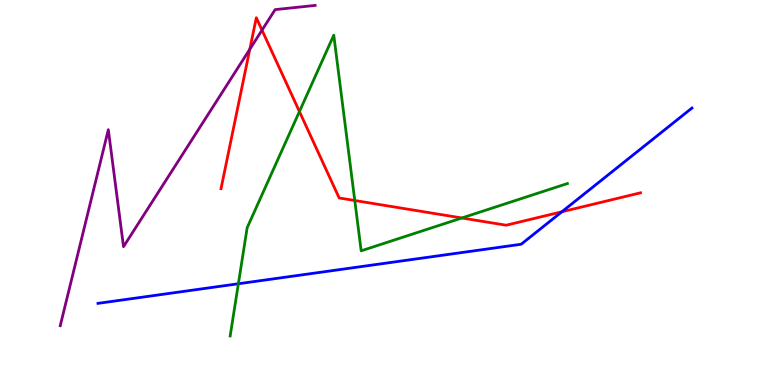[{'lines': ['blue', 'red'], 'intersections': [{'x': 7.25, 'y': 4.5}]}, {'lines': ['green', 'red'], 'intersections': [{'x': 3.86, 'y': 7.1}, {'x': 4.58, 'y': 4.79}, {'x': 5.96, 'y': 4.34}]}, {'lines': ['purple', 'red'], 'intersections': [{'x': 3.22, 'y': 8.72}, {'x': 3.38, 'y': 9.22}]}, {'lines': ['blue', 'green'], 'intersections': [{'x': 3.08, 'y': 2.63}]}, {'lines': ['blue', 'purple'], 'intersections': []}, {'lines': ['green', 'purple'], 'intersections': []}]